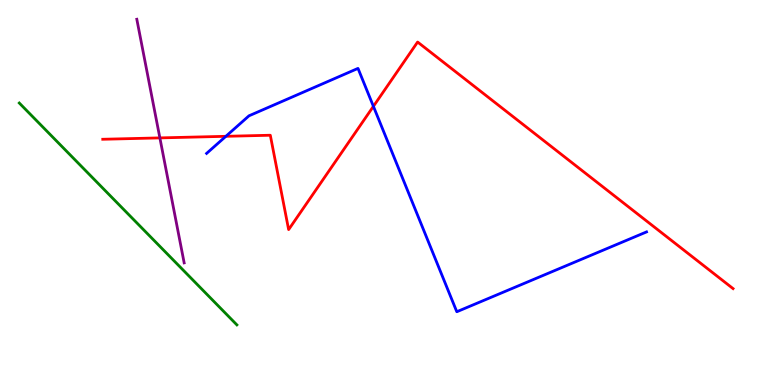[{'lines': ['blue', 'red'], 'intersections': [{'x': 2.91, 'y': 6.46}, {'x': 4.82, 'y': 7.24}]}, {'lines': ['green', 'red'], 'intersections': []}, {'lines': ['purple', 'red'], 'intersections': [{'x': 2.06, 'y': 6.42}]}, {'lines': ['blue', 'green'], 'intersections': []}, {'lines': ['blue', 'purple'], 'intersections': []}, {'lines': ['green', 'purple'], 'intersections': []}]